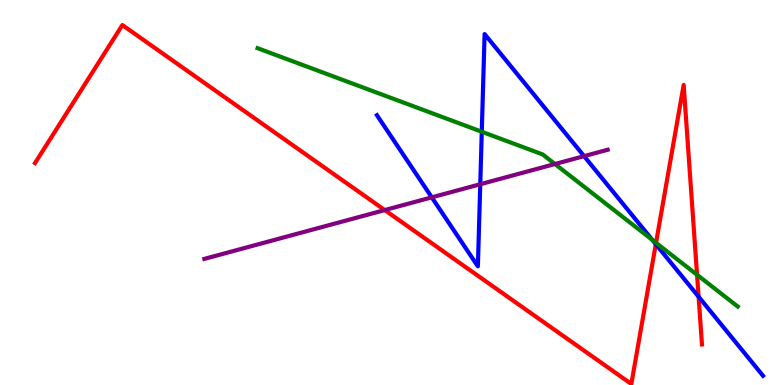[{'lines': ['blue', 'red'], 'intersections': [{'x': 8.46, 'y': 3.66}, {'x': 9.01, 'y': 2.29}]}, {'lines': ['green', 'red'], 'intersections': [{'x': 8.46, 'y': 3.69}, {'x': 8.99, 'y': 2.86}]}, {'lines': ['purple', 'red'], 'intersections': [{'x': 4.96, 'y': 4.54}]}, {'lines': ['blue', 'green'], 'intersections': [{'x': 6.22, 'y': 6.58}, {'x': 8.42, 'y': 3.77}]}, {'lines': ['blue', 'purple'], 'intersections': [{'x': 5.57, 'y': 4.87}, {'x': 6.2, 'y': 5.21}, {'x': 7.54, 'y': 5.94}]}, {'lines': ['green', 'purple'], 'intersections': [{'x': 7.16, 'y': 5.74}]}]